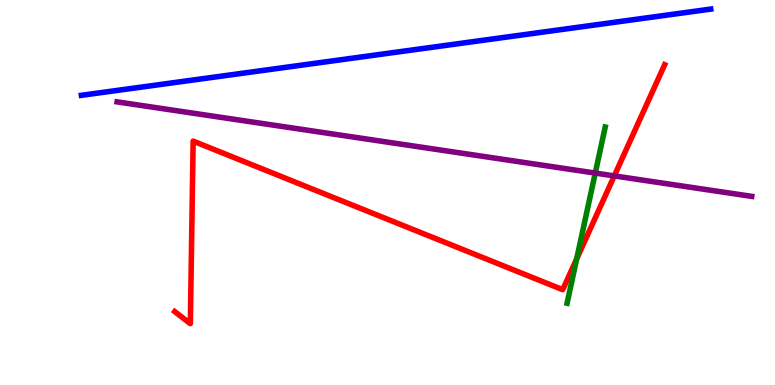[{'lines': ['blue', 'red'], 'intersections': []}, {'lines': ['green', 'red'], 'intersections': [{'x': 7.44, 'y': 3.28}]}, {'lines': ['purple', 'red'], 'intersections': [{'x': 7.93, 'y': 5.43}]}, {'lines': ['blue', 'green'], 'intersections': []}, {'lines': ['blue', 'purple'], 'intersections': []}, {'lines': ['green', 'purple'], 'intersections': [{'x': 7.68, 'y': 5.5}]}]